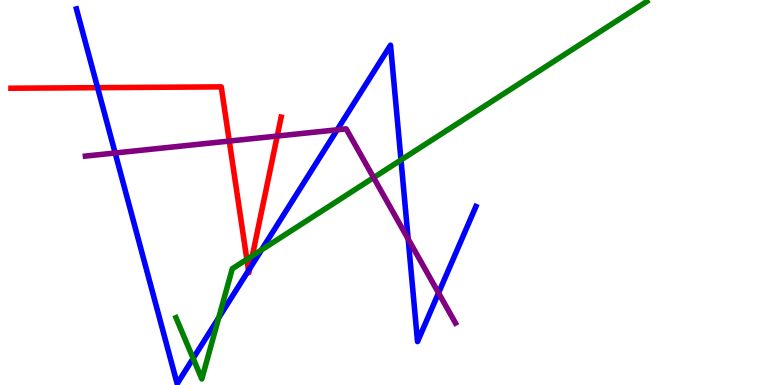[{'lines': ['blue', 'red'], 'intersections': [{'x': 1.26, 'y': 7.72}, {'x': 3.21, 'y': 2.97}, {'x': 3.22, 'y': 3.02}]}, {'lines': ['green', 'red'], 'intersections': [{'x': 3.19, 'y': 3.26}, {'x': 3.26, 'y': 3.36}]}, {'lines': ['purple', 'red'], 'intersections': [{'x': 2.96, 'y': 6.34}, {'x': 3.58, 'y': 6.47}]}, {'lines': ['blue', 'green'], 'intersections': [{'x': 2.49, 'y': 0.692}, {'x': 2.82, 'y': 1.75}, {'x': 3.37, 'y': 3.51}, {'x': 5.17, 'y': 5.84}]}, {'lines': ['blue', 'purple'], 'intersections': [{'x': 1.49, 'y': 6.03}, {'x': 4.35, 'y': 6.63}, {'x': 5.27, 'y': 3.79}, {'x': 5.66, 'y': 2.39}]}, {'lines': ['green', 'purple'], 'intersections': [{'x': 4.82, 'y': 5.39}]}]